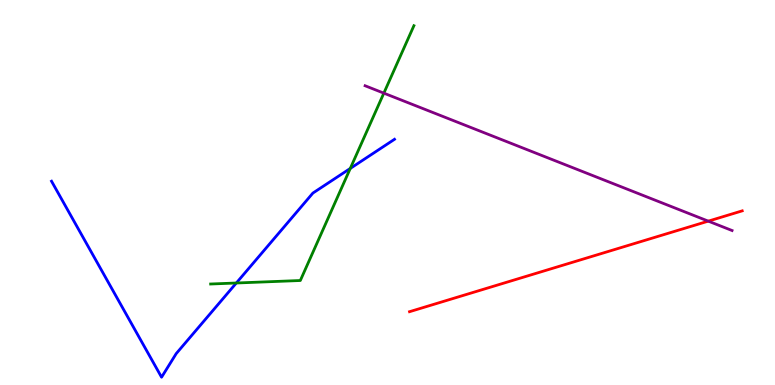[{'lines': ['blue', 'red'], 'intersections': []}, {'lines': ['green', 'red'], 'intersections': []}, {'lines': ['purple', 'red'], 'intersections': [{'x': 9.14, 'y': 4.26}]}, {'lines': ['blue', 'green'], 'intersections': [{'x': 3.05, 'y': 2.65}, {'x': 4.52, 'y': 5.63}]}, {'lines': ['blue', 'purple'], 'intersections': []}, {'lines': ['green', 'purple'], 'intersections': [{'x': 4.95, 'y': 7.58}]}]